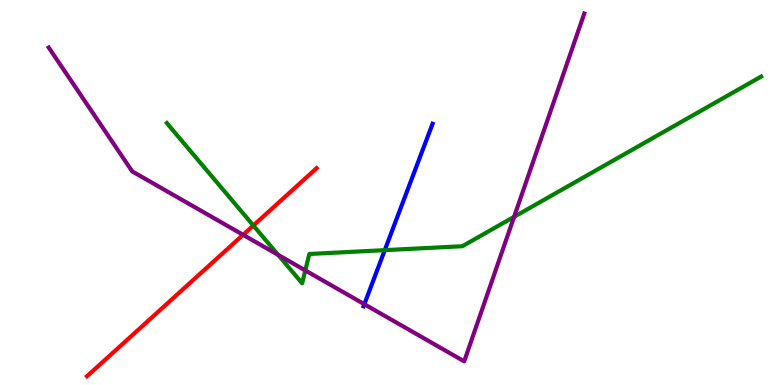[{'lines': ['blue', 'red'], 'intersections': []}, {'lines': ['green', 'red'], 'intersections': [{'x': 3.27, 'y': 4.14}]}, {'lines': ['purple', 'red'], 'intersections': [{'x': 3.14, 'y': 3.9}]}, {'lines': ['blue', 'green'], 'intersections': [{'x': 4.96, 'y': 3.5}]}, {'lines': ['blue', 'purple'], 'intersections': [{'x': 4.7, 'y': 2.1}]}, {'lines': ['green', 'purple'], 'intersections': [{'x': 3.59, 'y': 3.38}, {'x': 3.94, 'y': 2.98}, {'x': 6.63, 'y': 4.37}]}]